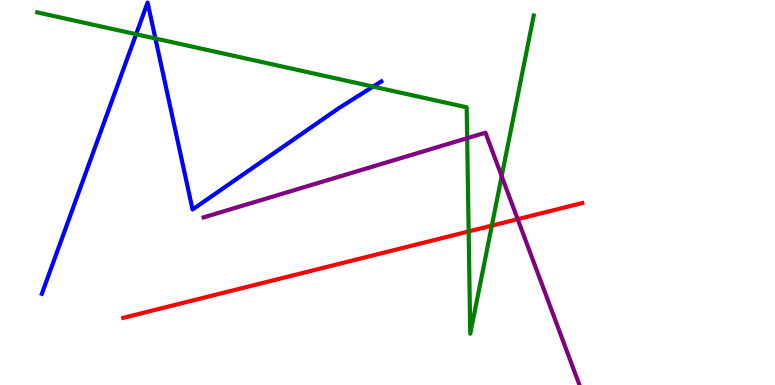[{'lines': ['blue', 'red'], 'intersections': []}, {'lines': ['green', 'red'], 'intersections': [{'x': 6.05, 'y': 3.99}, {'x': 6.35, 'y': 4.14}]}, {'lines': ['purple', 'red'], 'intersections': [{'x': 6.68, 'y': 4.31}]}, {'lines': ['blue', 'green'], 'intersections': [{'x': 1.76, 'y': 9.11}, {'x': 2.01, 'y': 9.0}, {'x': 4.81, 'y': 7.75}]}, {'lines': ['blue', 'purple'], 'intersections': []}, {'lines': ['green', 'purple'], 'intersections': [{'x': 6.03, 'y': 6.41}, {'x': 6.47, 'y': 5.42}]}]